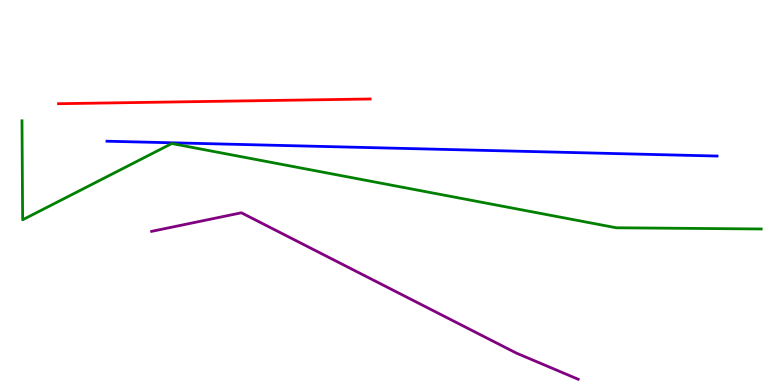[{'lines': ['blue', 'red'], 'intersections': []}, {'lines': ['green', 'red'], 'intersections': []}, {'lines': ['purple', 'red'], 'intersections': []}, {'lines': ['blue', 'green'], 'intersections': []}, {'lines': ['blue', 'purple'], 'intersections': []}, {'lines': ['green', 'purple'], 'intersections': []}]